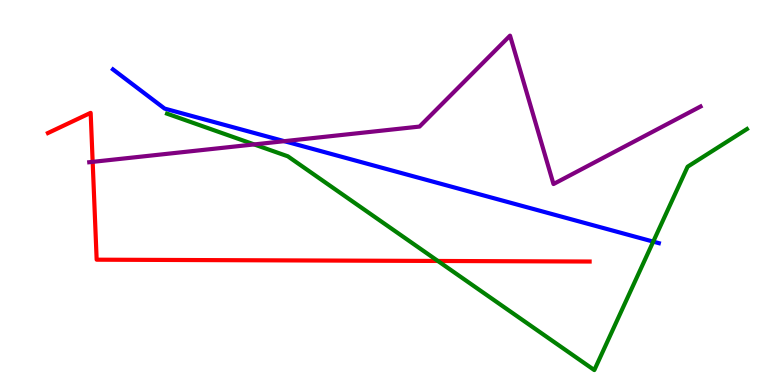[{'lines': ['blue', 'red'], 'intersections': []}, {'lines': ['green', 'red'], 'intersections': [{'x': 5.65, 'y': 3.22}]}, {'lines': ['purple', 'red'], 'intersections': [{'x': 1.2, 'y': 5.8}]}, {'lines': ['blue', 'green'], 'intersections': [{'x': 8.43, 'y': 3.72}]}, {'lines': ['blue', 'purple'], 'intersections': [{'x': 3.67, 'y': 6.33}]}, {'lines': ['green', 'purple'], 'intersections': [{'x': 3.28, 'y': 6.25}]}]